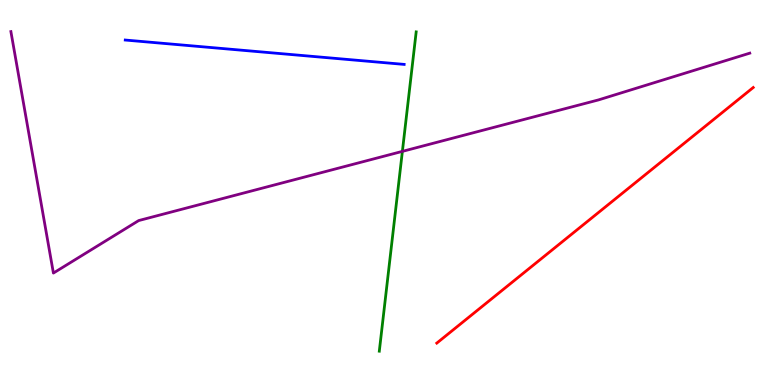[{'lines': ['blue', 'red'], 'intersections': []}, {'lines': ['green', 'red'], 'intersections': []}, {'lines': ['purple', 'red'], 'intersections': []}, {'lines': ['blue', 'green'], 'intersections': []}, {'lines': ['blue', 'purple'], 'intersections': []}, {'lines': ['green', 'purple'], 'intersections': [{'x': 5.19, 'y': 6.07}]}]